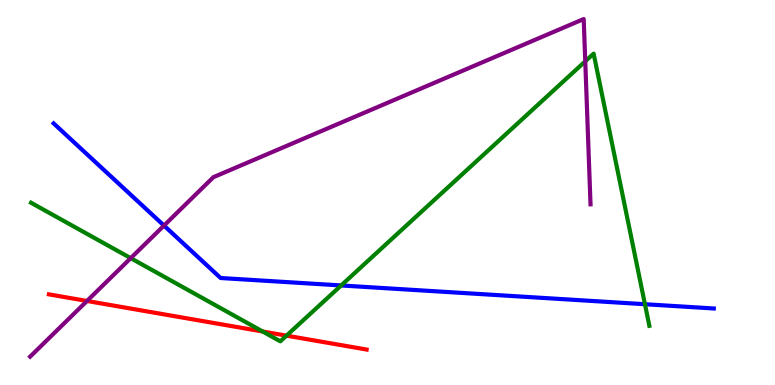[{'lines': ['blue', 'red'], 'intersections': []}, {'lines': ['green', 'red'], 'intersections': [{'x': 3.39, 'y': 1.39}, {'x': 3.7, 'y': 1.28}]}, {'lines': ['purple', 'red'], 'intersections': [{'x': 1.12, 'y': 2.18}]}, {'lines': ['blue', 'green'], 'intersections': [{'x': 4.4, 'y': 2.59}, {'x': 8.32, 'y': 2.1}]}, {'lines': ['blue', 'purple'], 'intersections': [{'x': 2.12, 'y': 4.14}]}, {'lines': ['green', 'purple'], 'intersections': [{'x': 1.69, 'y': 3.29}, {'x': 7.55, 'y': 8.41}]}]